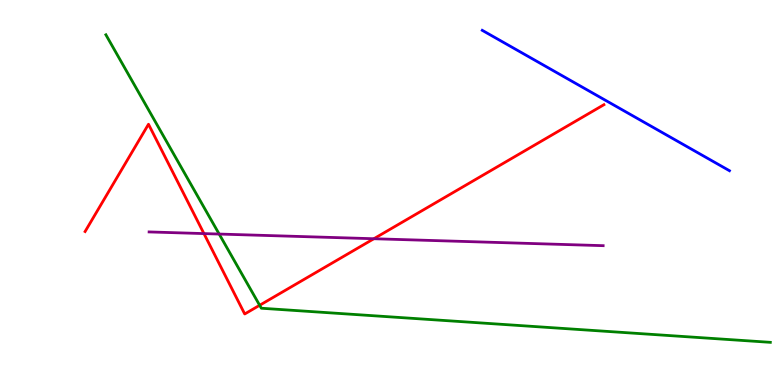[{'lines': ['blue', 'red'], 'intersections': []}, {'lines': ['green', 'red'], 'intersections': [{'x': 3.35, 'y': 2.07}]}, {'lines': ['purple', 'red'], 'intersections': [{'x': 2.63, 'y': 3.93}, {'x': 4.82, 'y': 3.8}]}, {'lines': ['blue', 'green'], 'intersections': []}, {'lines': ['blue', 'purple'], 'intersections': []}, {'lines': ['green', 'purple'], 'intersections': [{'x': 2.83, 'y': 3.92}]}]